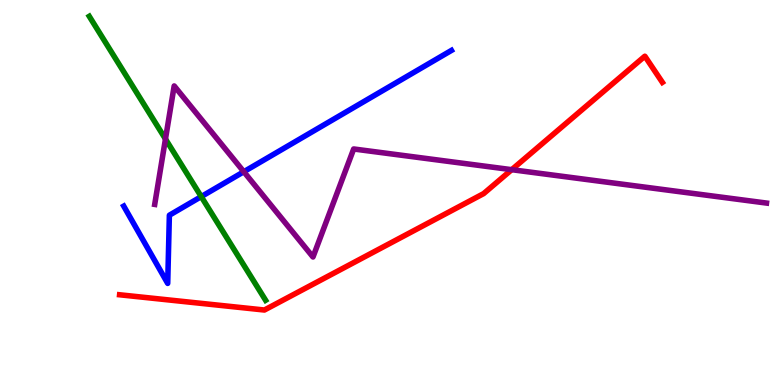[{'lines': ['blue', 'red'], 'intersections': []}, {'lines': ['green', 'red'], 'intersections': []}, {'lines': ['purple', 'red'], 'intersections': [{'x': 6.6, 'y': 5.59}]}, {'lines': ['blue', 'green'], 'intersections': [{'x': 2.6, 'y': 4.89}]}, {'lines': ['blue', 'purple'], 'intersections': [{'x': 3.15, 'y': 5.54}]}, {'lines': ['green', 'purple'], 'intersections': [{'x': 2.13, 'y': 6.39}]}]